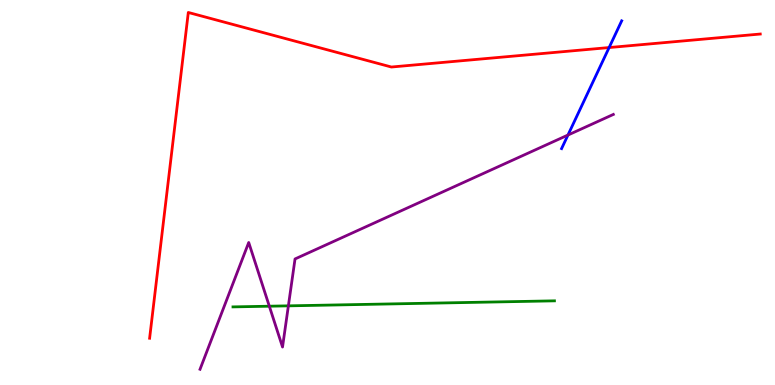[{'lines': ['blue', 'red'], 'intersections': [{'x': 7.86, 'y': 8.76}]}, {'lines': ['green', 'red'], 'intersections': []}, {'lines': ['purple', 'red'], 'intersections': []}, {'lines': ['blue', 'green'], 'intersections': []}, {'lines': ['blue', 'purple'], 'intersections': [{'x': 7.33, 'y': 6.49}]}, {'lines': ['green', 'purple'], 'intersections': [{'x': 3.48, 'y': 2.05}, {'x': 3.72, 'y': 2.06}]}]